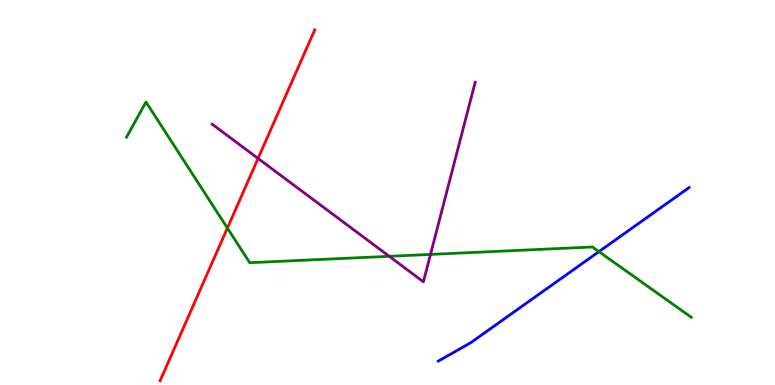[{'lines': ['blue', 'red'], 'intersections': []}, {'lines': ['green', 'red'], 'intersections': [{'x': 2.93, 'y': 4.08}]}, {'lines': ['purple', 'red'], 'intersections': [{'x': 3.33, 'y': 5.88}]}, {'lines': ['blue', 'green'], 'intersections': [{'x': 7.73, 'y': 3.46}]}, {'lines': ['blue', 'purple'], 'intersections': []}, {'lines': ['green', 'purple'], 'intersections': [{'x': 5.02, 'y': 3.34}, {'x': 5.55, 'y': 3.39}]}]